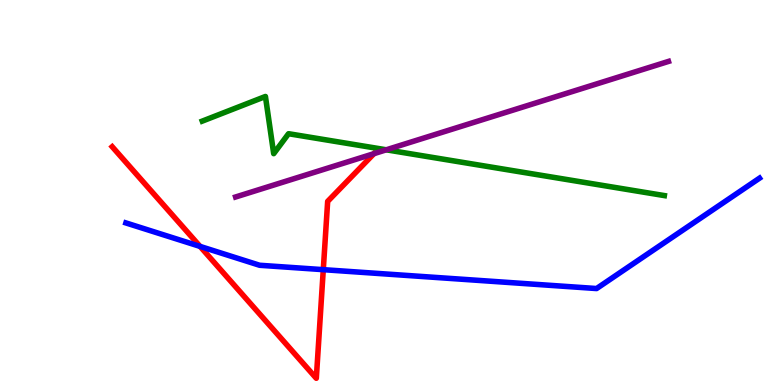[{'lines': ['blue', 'red'], 'intersections': [{'x': 2.58, 'y': 3.6}, {'x': 4.17, 'y': 3.0}]}, {'lines': ['green', 'red'], 'intersections': []}, {'lines': ['purple', 'red'], 'intersections': [{'x': 4.83, 'y': 6.01}]}, {'lines': ['blue', 'green'], 'intersections': []}, {'lines': ['blue', 'purple'], 'intersections': []}, {'lines': ['green', 'purple'], 'intersections': [{'x': 4.98, 'y': 6.11}]}]